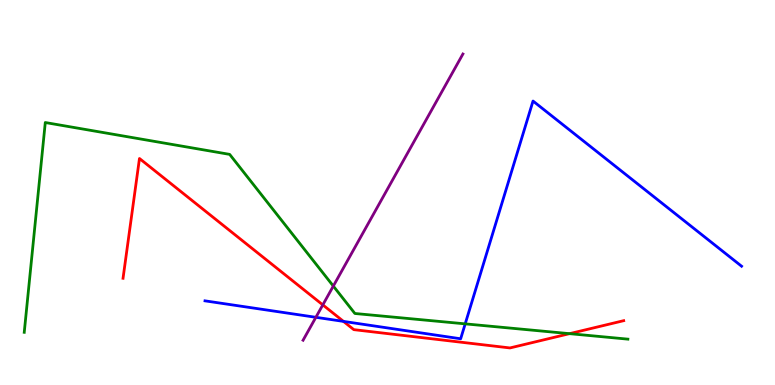[{'lines': ['blue', 'red'], 'intersections': [{'x': 4.43, 'y': 1.65}]}, {'lines': ['green', 'red'], 'intersections': [{'x': 7.35, 'y': 1.33}]}, {'lines': ['purple', 'red'], 'intersections': [{'x': 4.17, 'y': 2.08}]}, {'lines': ['blue', 'green'], 'intersections': [{'x': 6.0, 'y': 1.59}]}, {'lines': ['blue', 'purple'], 'intersections': [{'x': 4.08, 'y': 1.76}]}, {'lines': ['green', 'purple'], 'intersections': [{'x': 4.3, 'y': 2.57}]}]